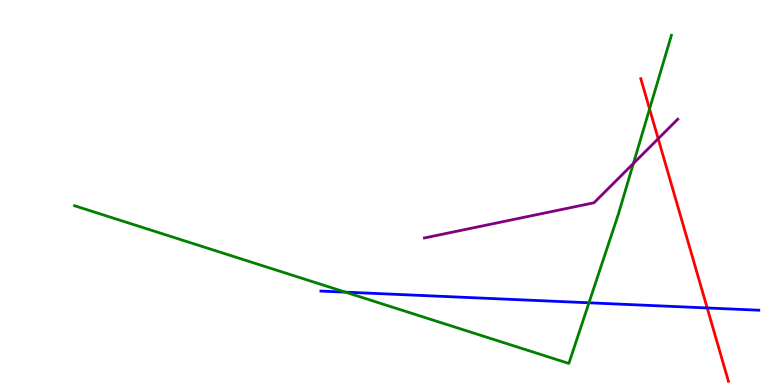[{'lines': ['blue', 'red'], 'intersections': [{'x': 9.13, 'y': 2.0}]}, {'lines': ['green', 'red'], 'intersections': [{'x': 8.38, 'y': 7.17}]}, {'lines': ['purple', 'red'], 'intersections': [{'x': 8.49, 'y': 6.4}]}, {'lines': ['blue', 'green'], 'intersections': [{'x': 4.46, 'y': 2.41}, {'x': 7.6, 'y': 2.14}]}, {'lines': ['blue', 'purple'], 'intersections': []}, {'lines': ['green', 'purple'], 'intersections': [{'x': 8.17, 'y': 5.75}]}]